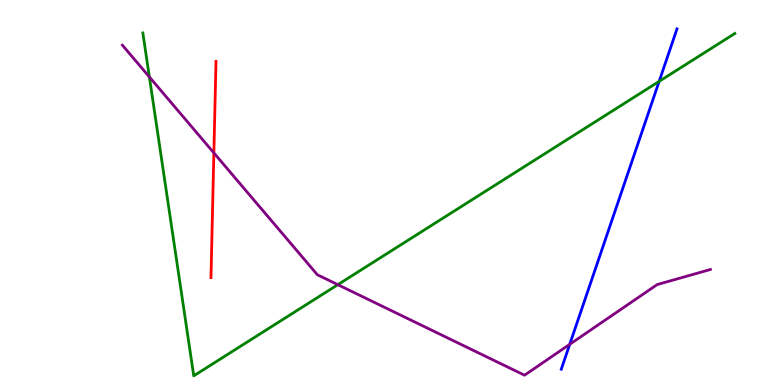[{'lines': ['blue', 'red'], 'intersections': []}, {'lines': ['green', 'red'], 'intersections': []}, {'lines': ['purple', 'red'], 'intersections': [{'x': 2.76, 'y': 6.03}]}, {'lines': ['blue', 'green'], 'intersections': [{'x': 8.51, 'y': 7.89}]}, {'lines': ['blue', 'purple'], 'intersections': [{'x': 7.35, 'y': 1.06}]}, {'lines': ['green', 'purple'], 'intersections': [{'x': 1.93, 'y': 8.0}, {'x': 4.36, 'y': 2.61}]}]